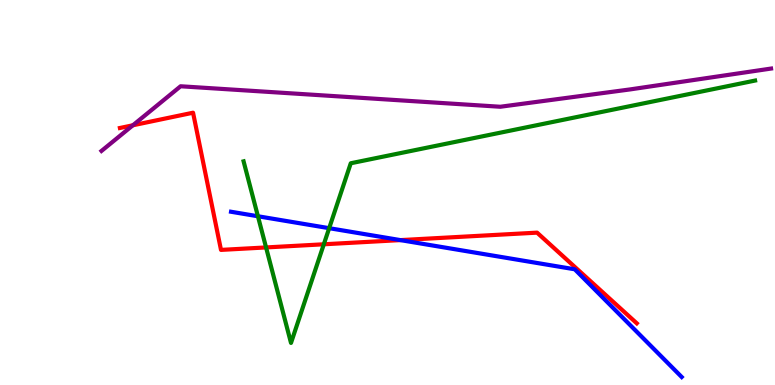[{'lines': ['blue', 'red'], 'intersections': [{'x': 5.17, 'y': 3.76}]}, {'lines': ['green', 'red'], 'intersections': [{'x': 3.43, 'y': 3.57}, {'x': 4.18, 'y': 3.65}]}, {'lines': ['purple', 'red'], 'intersections': [{'x': 1.71, 'y': 6.75}]}, {'lines': ['blue', 'green'], 'intersections': [{'x': 3.33, 'y': 4.38}, {'x': 4.25, 'y': 4.07}]}, {'lines': ['blue', 'purple'], 'intersections': []}, {'lines': ['green', 'purple'], 'intersections': []}]